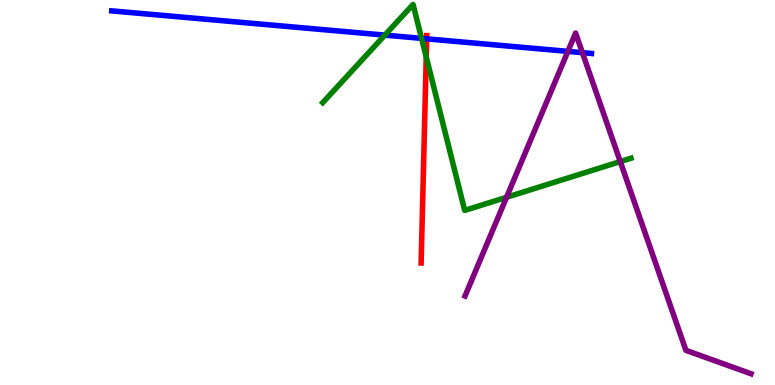[{'lines': ['blue', 'red'], 'intersections': [{'x': 5.51, 'y': 8.99}]}, {'lines': ['green', 'red'], 'intersections': [{'x': 5.5, 'y': 8.52}]}, {'lines': ['purple', 'red'], 'intersections': []}, {'lines': ['blue', 'green'], 'intersections': [{'x': 4.97, 'y': 9.09}, {'x': 5.44, 'y': 9.0}]}, {'lines': ['blue', 'purple'], 'intersections': [{'x': 7.33, 'y': 8.67}, {'x': 7.51, 'y': 8.63}]}, {'lines': ['green', 'purple'], 'intersections': [{'x': 6.54, 'y': 4.88}, {'x': 8.0, 'y': 5.8}]}]